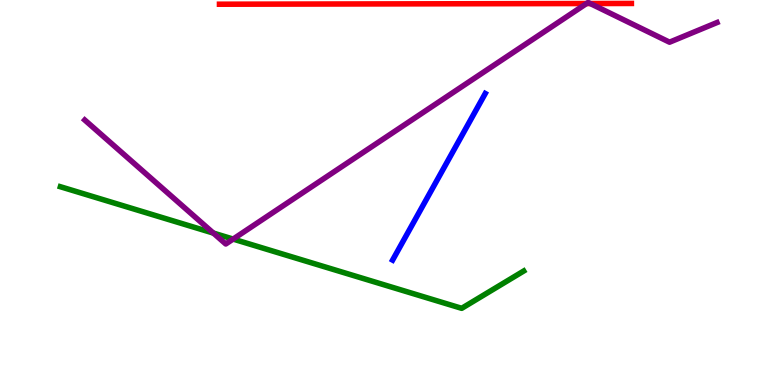[{'lines': ['blue', 'red'], 'intersections': []}, {'lines': ['green', 'red'], 'intersections': []}, {'lines': ['purple', 'red'], 'intersections': [{'x': 7.57, 'y': 9.91}, {'x': 7.62, 'y': 9.91}]}, {'lines': ['blue', 'green'], 'intersections': []}, {'lines': ['blue', 'purple'], 'intersections': []}, {'lines': ['green', 'purple'], 'intersections': [{'x': 2.75, 'y': 3.95}, {'x': 3.01, 'y': 3.79}]}]